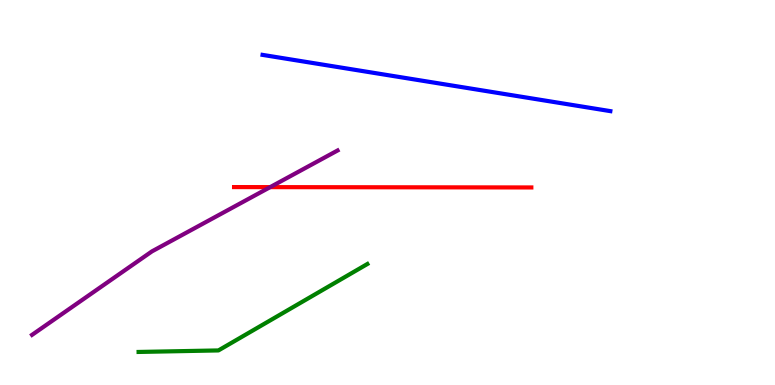[{'lines': ['blue', 'red'], 'intersections': []}, {'lines': ['green', 'red'], 'intersections': []}, {'lines': ['purple', 'red'], 'intersections': [{'x': 3.49, 'y': 5.14}]}, {'lines': ['blue', 'green'], 'intersections': []}, {'lines': ['blue', 'purple'], 'intersections': []}, {'lines': ['green', 'purple'], 'intersections': []}]